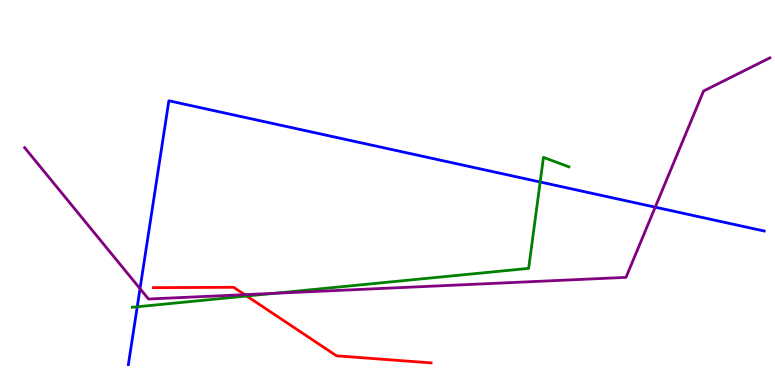[{'lines': ['blue', 'red'], 'intersections': []}, {'lines': ['green', 'red'], 'intersections': [{'x': 3.18, 'y': 2.31}]}, {'lines': ['purple', 'red'], 'intersections': [{'x': 3.16, 'y': 2.35}]}, {'lines': ['blue', 'green'], 'intersections': [{'x': 1.77, 'y': 2.03}, {'x': 6.97, 'y': 5.27}]}, {'lines': ['blue', 'purple'], 'intersections': [{'x': 1.81, 'y': 2.5}, {'x': 8.45, 'y': 4.62}]}, {'lines': ['green', 'purple'], 'intersections': [{'x': 3.54, 'y': 2.38}]}]